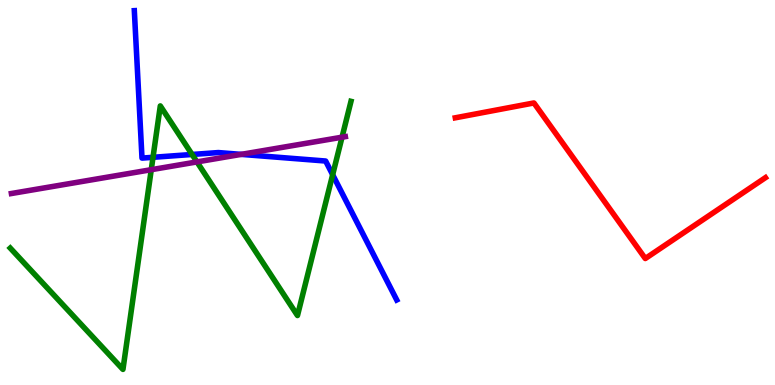[{'lines': ['blue', 'red'], 'intersections': []}, {'lines': ['green', 'red'], 'intersections': []}, {'lines': ['purple', 'red'], 'intersections': []}, {'lines': ['blue', 'green'], 'intersections': [{'x': 1.97, 'y': 5.91}, {'x': 2.48, 'y': 5.99}, {'x': 4.29, 'y': 5.46}]}, {'lines': ['blue', 'purple'], 'intersections': [{'x': 3.11, 'y': 5.99}]}, {'lines': ['green', 'purple'], 'intersections': [{'x': 1.95, 'y': 5.59}, {'x': 2.54, 'y': 5.79}, {'x': 4.41, 'y': 6.44}]}]